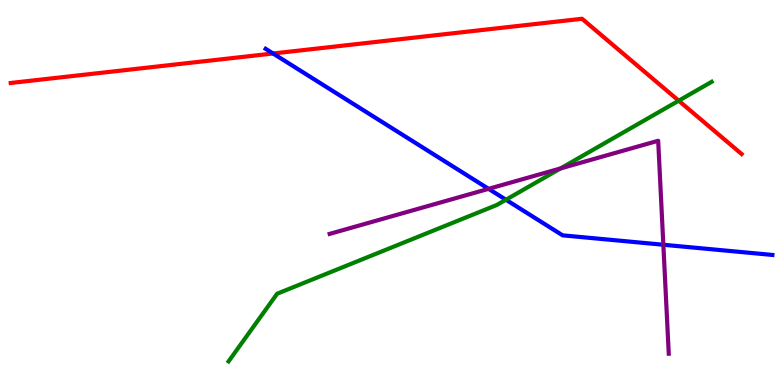[{'lines': ['blue', 'red'], 'intersections': [{'x': 3.52, 'y': 8.61}]}, {'lines': ['green', 'red'], 'intersections': [{'x': 8.76, 'y': 7.38}]}, {'lines': ['purple', 'red'], 'intersections': []}, {'lines': ['blue', 'green'], 'intersections': [{'x': 6.53, 'y': 4.81}]}, {'lines': ['blue', 'purple'], 'intersections': [{'x': 6.3, 'y': 5.1}, {'x': 8.56, 'y': 3.64}]}, {'lines': ['green', 'purple'], 'intersections': [{'x': 7.23, 'y': 5.63}]}]